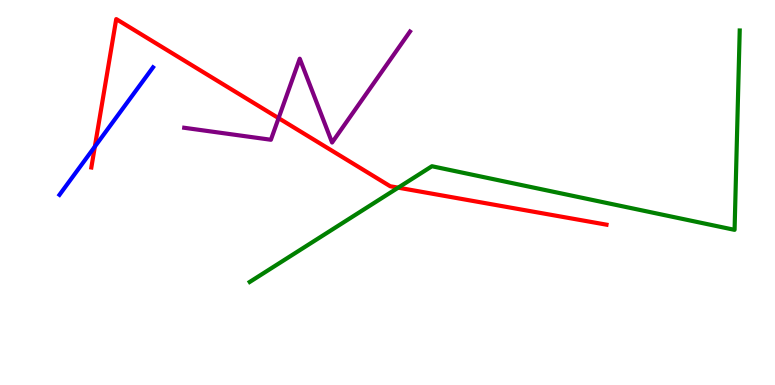[{'lines': ['blue', 'red'], 'intersections': [{'x': 1.22, 'y': 6.19}]}, {'lines': ['green', 'red'], 'intersections': [{'x': 5.14, 'y': 5.13}]}, {'lines': ['purple', 'red'], 'intersections': [{'x': 3.59, 'y': 6.93}]}, {'lines': ['blue', 'green'], 'intersections': []}, {'lines': ['blue', 'purple'], 'intersections': []}, {'lines': ['green', 'purple'], 'intersections': []}]